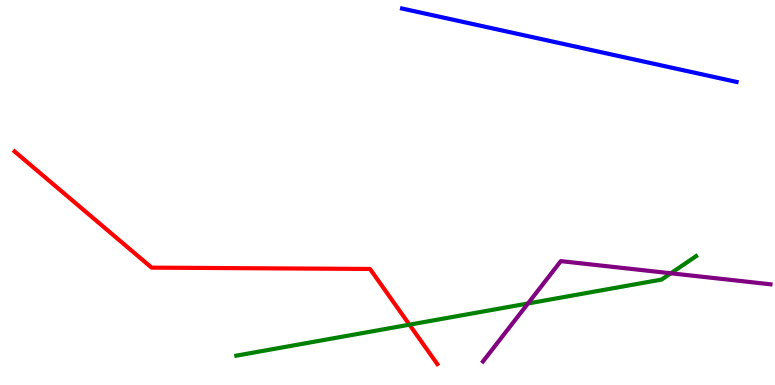[{'lines': ['blue', 'red'], 'intersections': []}, {'lines': ['green', 'red'], 'intersections': [{'x': 5.28, 'y': 1.57}]}, {'lines': ['purple', 'red'], 'intersections': []}, {'lines': ['blue', 'green'], 'intersections': []}, {'lines': ['blue', 'purple'], 'intersections': []}, {'lines': ['green', 'purple'], 'intersections': [{'x': 6.81, 'y': 2.12}, {'x': 8.66, 'y': 2.9}]}]